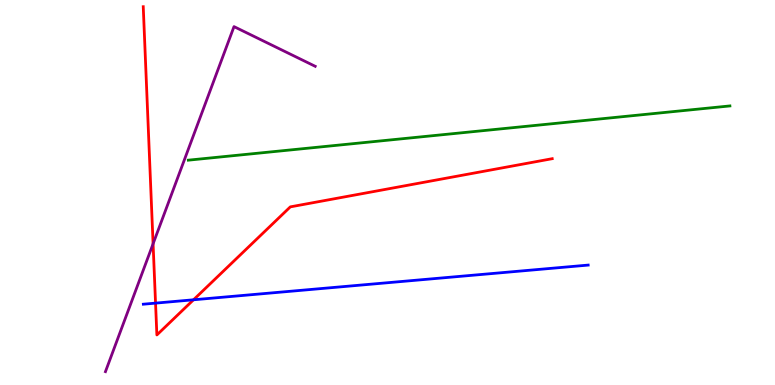[{'lines': ['blue', 'red'], 'intersections': [{'x': 2.01, 'y': 2.13}, {'x': 2.5, 'y': 2.21}]}, {'lines': ['green', 'red'], 'intersections': []}, {'lines': ['purple', 'red'], 'intersections': [{'x': 1.98, 'y': 3.67}]}, {'lines': ['blue', 'green'], 'intersections': []}, {'lines': ['blue', 'purple'], 'intersections': []}, {'lines': ['green', 'purple'], 'intersections': []}]